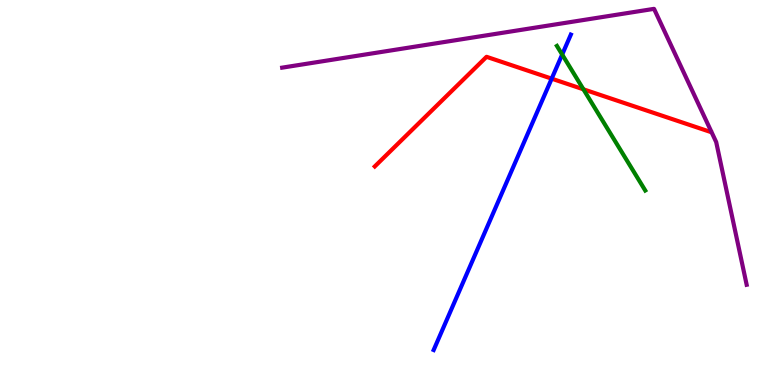[{'lines': ['blue', 'red'], 'intersections': [{'x': 7.12, 'y': 7.96}]}, {'lines': ['green', 'red'], 'intersections': [{'x': 7.53, 'y': 7.68}]}, {'lines': ['purple', 'red'], 'intersections': []}, {'lines': ['blue', 'green'], 'intersections': [{'x': 7.25, 'y': 8.58}]}, {'lines': ['blue', 'purple'], 'intersections': []}, {'lines': ['green', 'purple'], 'intersections': []}]